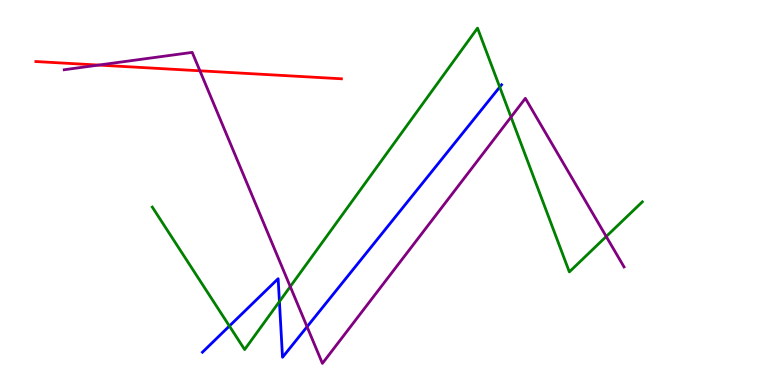[{'lines': ['blue', 'red'], 'intersections': []}, {'lines': ['green', 'red'], 'intersections': []}, {'lines': ['purple', 'red'], 'intersections': [{'x': 1.27, 'y': 8.31}, {'x': 2.58, 'y': 8.16}]}, {'lines': ['blue', 'green'], 'intersections': [{'x': 2.96, 'y': 1.53}, {'x': 3.61, 'y': 2.17}, {'x': 6.45, 'y': 7.74}]}, {'lines': ['blue', 'purple'], 'intersections': [{'x': 3.96, 'y': 1.51}]}, {'lines': ['green', 'purple'], 'intersections': [{'x': 3.75, 'y': 2.56}, {'x': 6.59, 'y': 6.96}, {'x': 7.82, 'y': 3.86}]}]